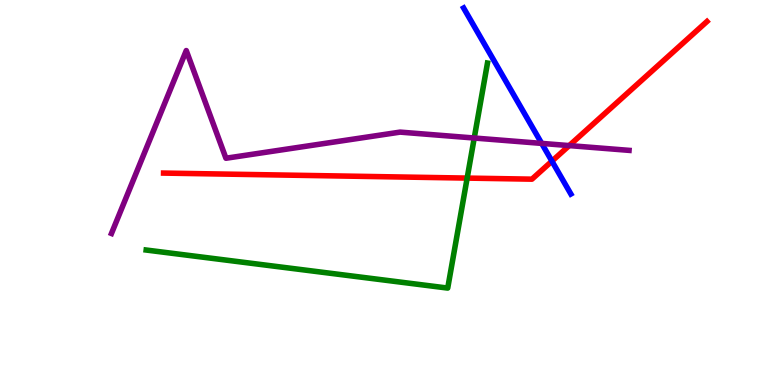[{'lines': ['blue', 'red'], 'intersections': [{'x': 7.12, 'y': 5.81}]}, {'lines': ['green', 'red'], 'intersections': [{'x': 6.03, 'y': 5.37}]}, {'lines': ['purple', 'red'], 'intersections': [{'x': 7.34, 'y': 6.22}]}, {'lines': ['blue', 'green'], 'intersections': []}, {'lines': ['blue', 'purple'], 'intersections': [{'x': 6.99, 'y': 6.28}]}, {'lines': ['green', 'purple'], 'intersections': [{'x': 6.12, 'y': 6.42}]}]